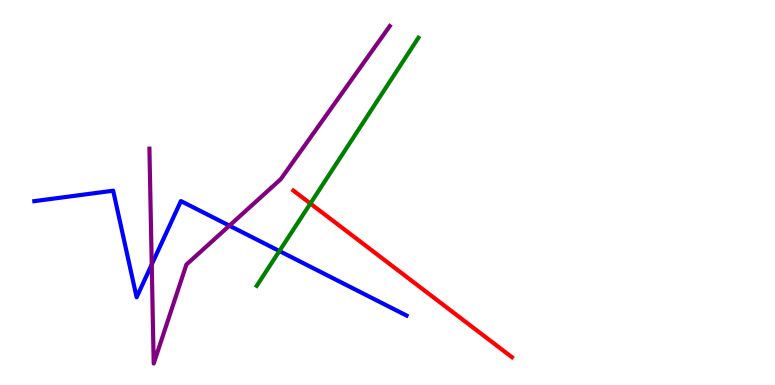[{'lines': ['blue', 'red'], 'intersections': []}, {'lines': ['green', 'red'], 'intersections': [{'x': 4.0, 'y': 4.71}]}, {'lines': ['purple', 'red'], 'intersections': []}, {'lines': ['blue', 'green'], 'intersections': [{'x': 3.61, 'y': 3.48}]}, {'lines': ['blue', 'purple'], 'intersections': [{'x': 1.96, 'y': 3.13}, {'x': 2.96, 'y': 4.14}]}, {'lines': ['green', 'purple'], 'intersections': []}]